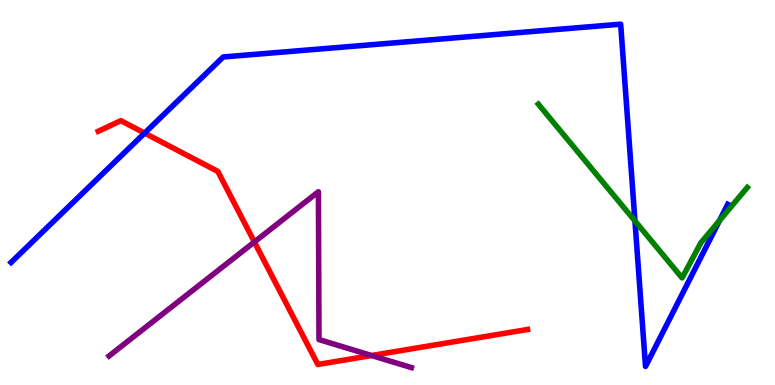[{'lines': ['blue', 'red'], 'intersections': [{'x': 1.87, 'y': 6.54}]}, {'lines': ['green', 'red'], 'intersections': []}, {'lines': ['purple', 'red'], 'intersections': [{'x': 3.28, 'y': 3.72}, {'x': 4.79, 'y': 0.766}]}, {'lines': ['blue', 'green'], 'intersections': [{'x': 8.19, 'y': 4.26}, {'x': 9.28, 'y': 4.27}]}, {'lines': ['blue', 'purple'], 'intersections': []}, {'lines': ['green', 'purple'], 'intersections': []}]